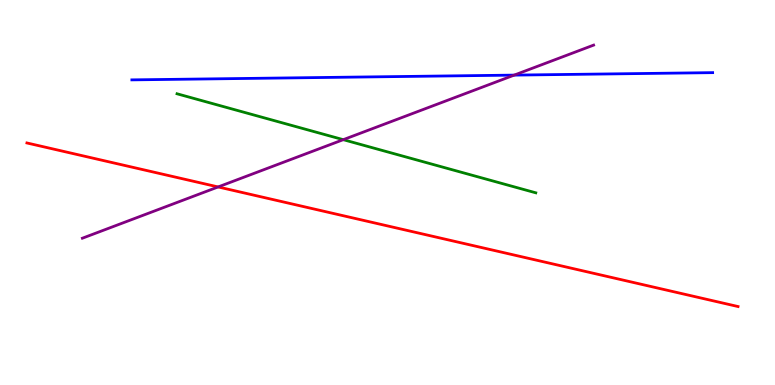[{'lines': ['blue', 'red'], 'intersections': []}, {'lines': ['green', 'red'], 'intersections': []}, {'lines': ['purple', 'red'], 'intersections': [{'x': 2.81, 'y': 5.14}]}, {'lines': ['blue', 'green'], 'intersections': []}, {'lines': ['blue', 'purple'], 'intersections': [{'x': 6.63, 'y': 8.05}]}, {'lines': ['green', 'purple'], 'intersections': [{'x': 4.43, 'y': 6.37}]}]